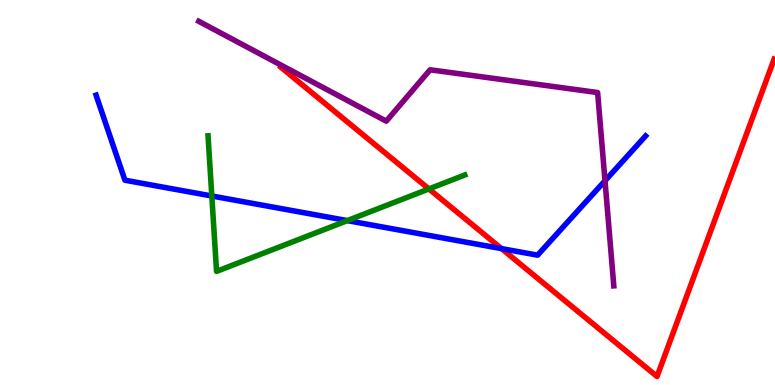[{'lines': ['blue', 'red'], 'intersections': [{'x': 6.47, 'y': 3.54}]}, {'lines': ['green', 'red'], 'intersections': [{'x': 5.53, 'y': 5.09}]}, {'lines': ['purple', 'red'], 'intersections': []}, {'lines': ['blue', 'green'], 'intersections': [{'x': 2.73, 'y': 4.91}, {'x': 4.48, 'y': 4.27}]}, {'lines': ['blue', 'purple'], 'intersections': [{'x': 7.81, 'y': 5.3}]}, {'lines': ['green', 'purple'], 'intersections': []}]